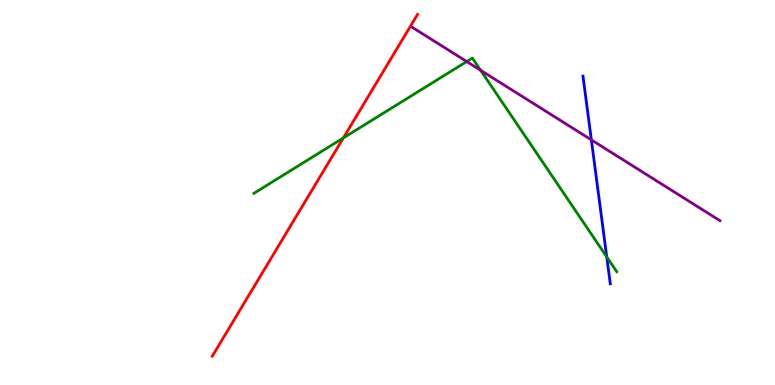[{'lines': ['blue', 'red'], 'intersections': []}, {'lines': ['green', 'red'], 'intersections': [{'x': 4.43, 'y': 6.42}]}, {'lines': ['purple', 'red'], 'intersections': []}, {'lines': ['blue', 'green'], 'intersections': [{'x': 7.83, 'y': 3.33}]}, {'lines': ['blue', 'purple'], 'intersections': [{'x': 7.63, 'y': 6.37}]}, {'lines': ['green', 'purple'], 'intersections': [{'x': 6.02, 'y': 8.4}, {'x': 6.2, 'y': 8.17}]}]